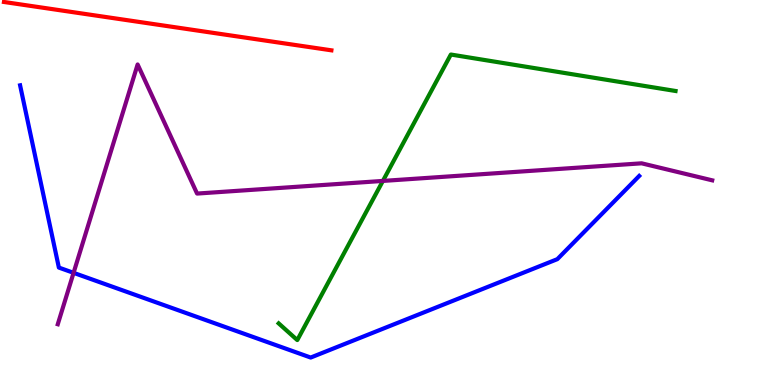[{'lines': ['blue', 'red'], 'intersections': []}, {'lines': ['green', 'red'], 'intersections': []}, {'lines': ['purple', 'red'], 'intersections': []}, {'lines': ['blue', 'green'], 'intersections': []}, {'lines': ['blue', 'purple'], 'intersections': [{'x': 0.949, 'y': 2.91}]}, {'lines': ['green', 'purple'], 'intersections': [{'x': 4.94, 'y': 5.3}]}]